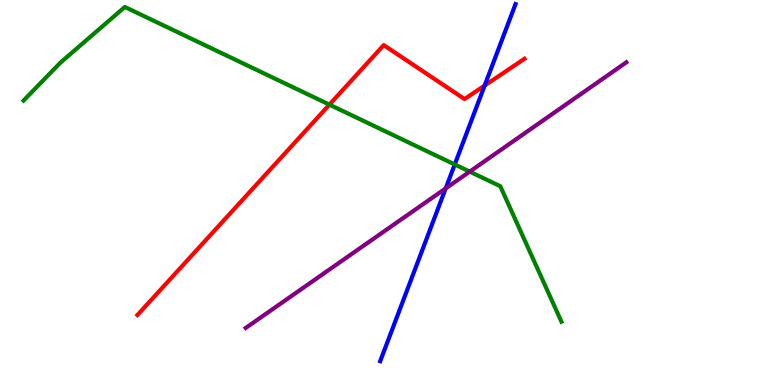[{'lines': ['blue', 'red'], 'intersections': [{'x': 6.25, 'y': 7.78}]}, {'lines': ['green', 'red'], 'intersections': [{'x': 4.25, 'y': 7.28}]}, {'lines': ['purple', 'red'], 'intersections': []}, {'lines': ['blue', 'green'], 'intersections': [{'x': 5.87, 'y': 5.73}]}, {'lines': ['blue', 'purple'], 'intersections': [{'x': 5.75, 'y': 5.11}]}, {'lines': ['green', 'purple'], 'intersections': [{'x': 6.06, 'y': 5.54}]}]